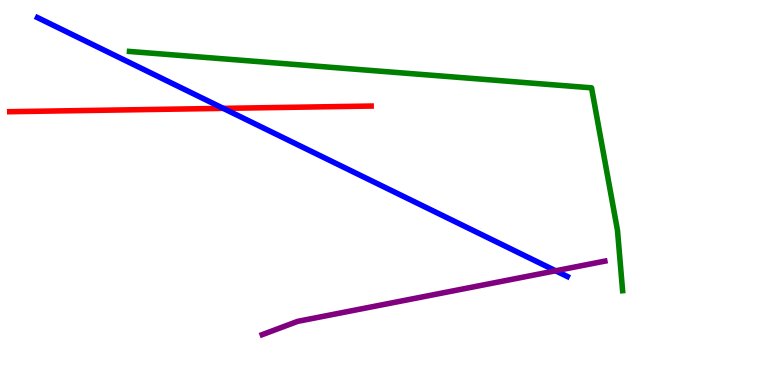[{'lines': ['blue', 'red'], 'intersections': [{'x': 2.88, 'y': 7.19}]}, {'lines': ['green', 'red'], 'intersections': []}, {'lines': ['purple', 'red'], 'intersections': []}, {'lines': ['blue', 'green'], 'intersections': []}, {'lines': ['blue', 'purple'], 'intersections': [{'x': 7.17, 'y': 2.97}]}, {'lines': ['green', 'purple'], 'intersections': []}]